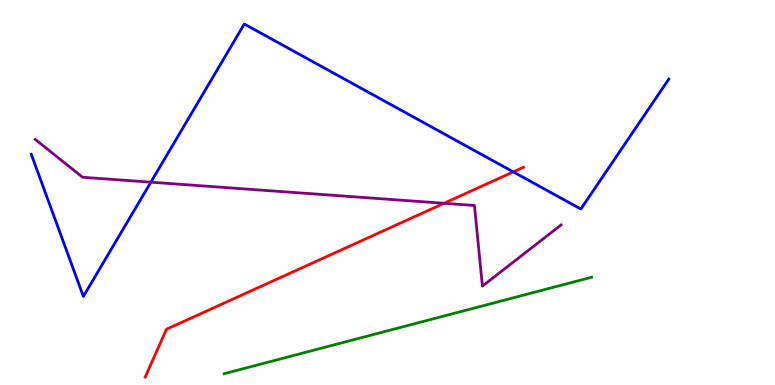[{'lines': ['blue', 'red'], 'intersections': [{'x': 6.62, 'y': 5.54}]}, {'lines': ['green', 'red'], 'intersections': []}, {'lines': ['purple', 'red'], 'intersections': [{'x': 5.73, 'y': 4.72}]}, {'lines': ['blue', 'green'], 'intersections': []}, {'lines': ['blue', 'purple'], 'intersections': [{'x': 1.95, 'y': 5.27}]}, {'lines': ['green', 'purple'], 'intersections': []}]